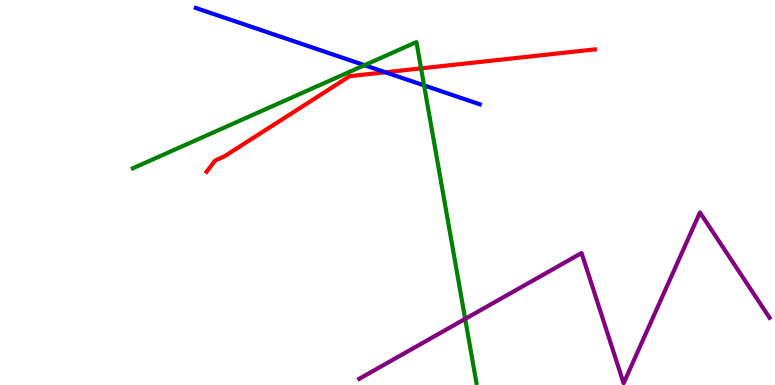[{'lines': ['blue', 'red'], 'intersections': [{'x': 4.97, 'y': 8.12}]}, {'lines': ['green', 'red'], 'intersections': [{'x': 5.43, 'y': 8.22}]}, {'lines': ['purple', 'red'], 'intersections': []}, {'lines': ['blue', 'green'], 'intersections': [{'x': 4.7, 'y': 8.31}, {'x': 5.47, 'y': 7.78}]}, {'lines': ['blue', 'purple'], 'intersections': []}, {'lines': ['green', 'purple'], 'intersections': [{'x': 6.0, 'y': 1.72}]}]